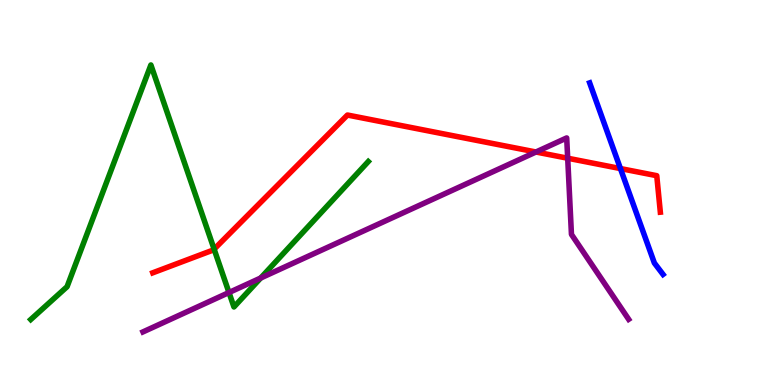[{'lines': ['blue', 'red'], 'intersections': [{'x': 8.01, 'y': 5.62}]}, {'lines': ['green', 'red'], 'intersections': [{'x': 2.76, 'y': 3.53}]}, {'lines': ['purple', 'red'], 'intersections': [{'x': 6.92, 'y': 6.05}, {'x': 7.33, 'y': 5.89}]}, {'lines': ['blue', 'green'], 'intersections': []}, {'lines': ['blue', 'purple'], 'intersections': []}, {'lines': ['green', 'purple'], 'intersections': [{'x': 2.95, 'y': 2.4}, {'x': 3.36, 'y': 2.78}]}]